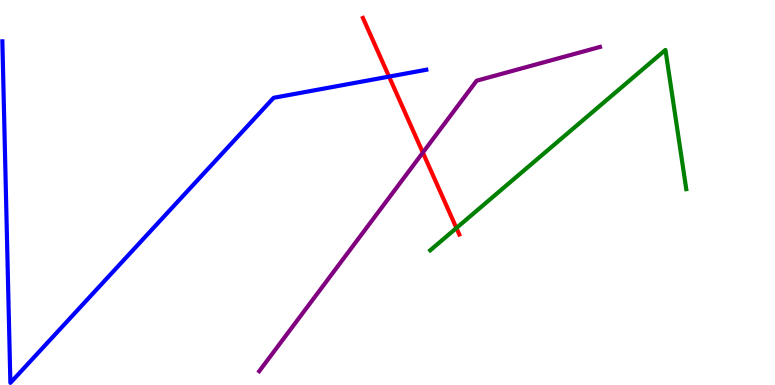[{'lines': ['blue', 'red'], 'intersections': [{'x': 5.02, 'y': 8.01}]}, {'lines': ['green', 'red'], 'intersections': [{'x': 5.89, 'y': 4.08}]}, {'lines': ['purple', 'red'], 'intersections': [{'x': 5.46, 'y': 6.04}]}, {'lines': ['blue', 'green'], 'intersections': []}, {'lines': ['blue', 'purple'], 'intersections': []}, {'lines': ['green', 'purple'], 'intersections': []}]